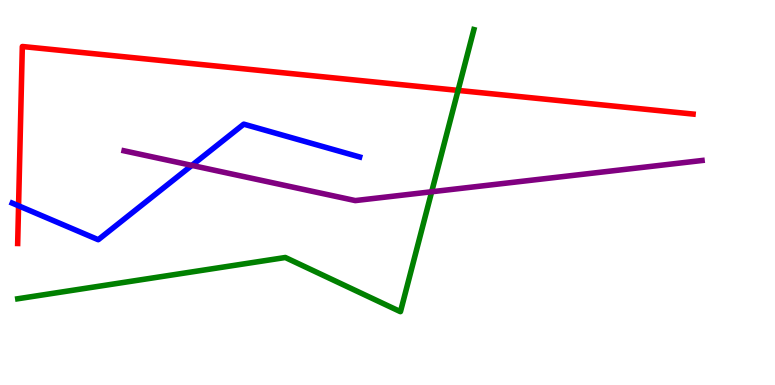[{'lines': ['blue', 'red'], 'intersections': [{'x': 0.24, 'y': 4.65}]}, {'lines': ['green', 'red'], 'intersections': [{'x': 5.91, 'y': 7.65}]}, {'lines': ['purple', 'red'], 'intersections': []}, {'lines': ['blue', 'green'], 'intersections': []}, {'lines': ['blue', 'purple'], 'intersections': [{'x': 2.48, 'y': 5.7}]}, {'lines': ['green', 'purple'], 'intersections': [{'x': 5.57, 'y': 5.02}]}]